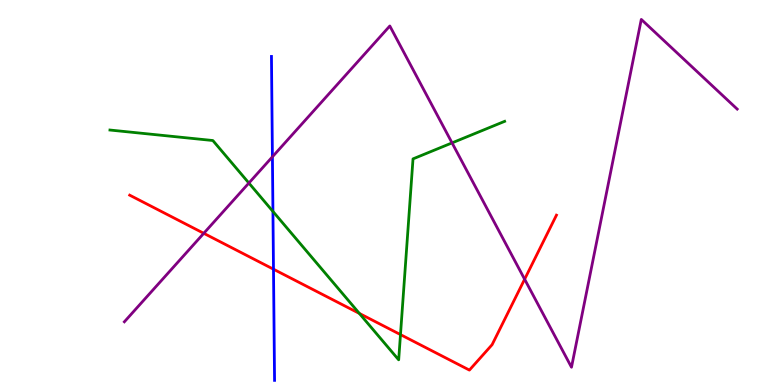[{'lines': ['blue', 'red'], 'intersections': [{'x': 3.53, 'y': 3.01}]}, {'lines': ['green', 'red'], 'intersections': [{'x': 4.64, 'y': 1.86}, {'x': 5.17, 'y': 1.31}]}, {'lines': ['purple', 'red'], 'intersections': [{'x': 2.63, 'y': 3.94}, {'x': 6.77, 'y': 2.75}]}, {'lines': ['blue', 'green'], 'intersections': [{'x': 3.52, 'y': 4.51}]}, {'lines': ['blue', 'purple'], 'intersections': [{'x': 3.52, 'y': 5.93}]}, {'lines': ['green', 'purple'], 'intersections': [{'x': 3.21, 'y': 5.25}, {'x': 5.83, 'y': 6.29}]}]